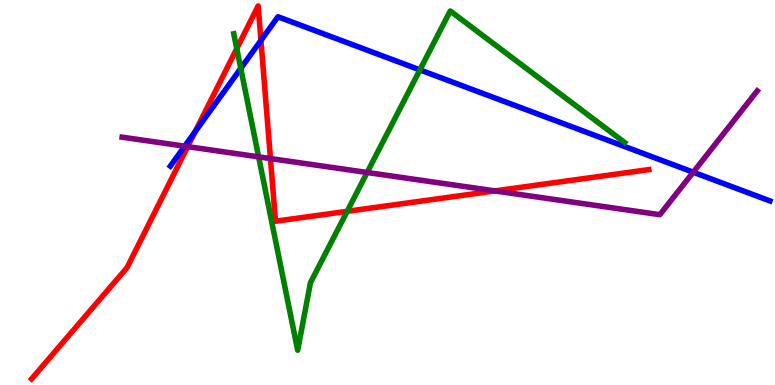[{'lines': ['blue', 'red'], 'intersections': [{'x': 2.52, 'y': 6.58}, {'x': 3.37, 'y': 8.95}]}, {'lines': ['green', 'red'], 'intersections': [{'x': 3.06, 'y': 8.74}, {'x': 4.48, 'y': 4.51}]}, {'lines': ['purple', 'red'], 'intersections': [{'x': 2.42, 'y': 6.19}, {'x': 3.49, 'y': 5.88}, {'x': 6.39, 'y': 5.04}]}, {'lines': ['blue', 'green'], 'intersections': [{'x': 3.11, 'y': 8.22}, {'x': 5.42, 'y': 8.18}]}, {'lines': ['blue', 'purple'], 'intersections': [{'x': 2.38, 'y': 6.2}, {'x': 8.95, 'y': 5.53}]}, {'lines': ['green', 'purple'], 'intersections': [{'x': 3.34, 'y': 5.93}, {'x': 4.74, 'y': 5.52}]}]